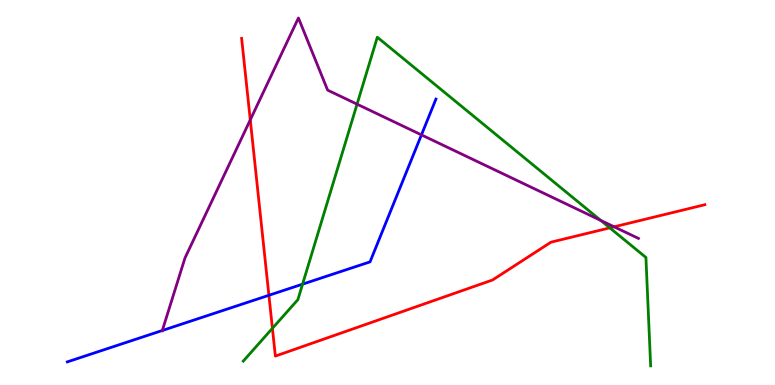[{'lines': ['blue', 'red'], 'intersections': [{'x': 3.47, 'y': 2.33}]}, {'lines': ['green', 'red'], 'intersections': [{'x': 3.51, 'y': 1.47}, {'x': 7.87, 'y': 4.08}]}, {'lines': ['purple', 'red'], 'intersections': [{'x': 3.23, 'y': 6.89}, {'x': 7.92, 'y': 4.11}]}, {'lines': ['blue', 'green'], 'intersections': [{'x': 3.9, 'y': 2.62}]}, {'lines': ['blue', 'purple'], 'intersections': [{'x': 2.09, 'y': 1.42}, {'x': 5.44, 'y': 6.5}]}, {'lines': ['green', 'purple'], 'intersections': [{'x': 4.61, 'y': 7.29}, {'x': 7.75, 'y': 4.28}]}]